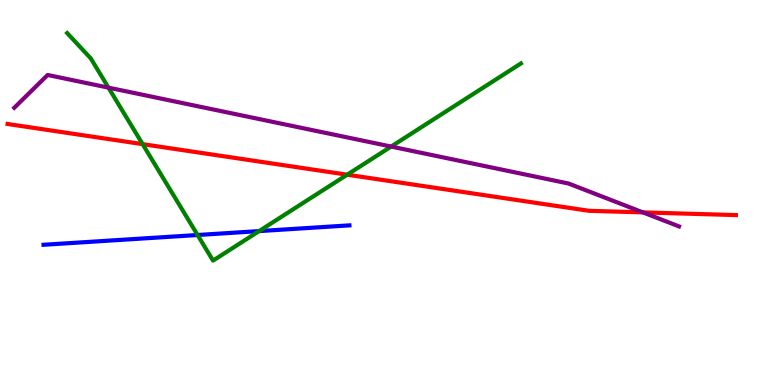[{'lines': ['blue', 'red'], 'intersections': []}, {'lines': ['green', 'red'], 'intersections': [{'x': 1.84, 'y': 6.26}, {'x': 4.48, 'y': 5.46}]}, {'lines': ['purple', 'red'], 'intersections': [{'x': 8.3, 'y': 4.48}]}, {'lines': ['blue', 'green'], 'intersections': [{'x': 2.55, 'y': 3.9}, {'x': 3.34, 'y': 4.0}]}, {'lines': ['blue', 'purple'], 'intersections': []}, {'lines': ['green', 'purple'], 'intersections': [{'x': 1.4, 'y': 7.72}, {'x': 5.05, 'y': 6.19}]}]